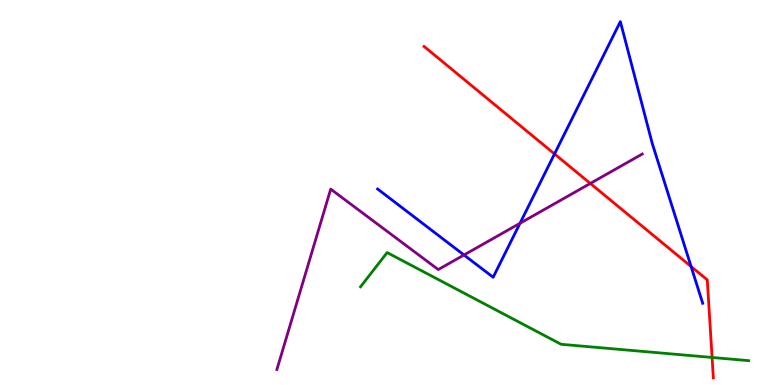[{'lines': ['blue', 'red'], 'intersections': [{'x': 7.15, 'y': 6.0}, {'x': 8.92, 'y': 3.08}]}, {'lines': ['green', 'red'], 'intersections': [{'x': 9.19, 'y': 0.715}]}, {'lines': ['purple', 'red'], 'intersections': [{'x': 7.62, 'y': 5.24}]}, {'lines': ['blue', 'green'], 'intersections': []}, {'lines': ['blue', 'purple'], 'intersections': [{'x': 5.99, 'y': 3.38}, {'x': 6.71, 'y': 4.2}]}, {'lines': ['green', 'purple'], 'intersections': []}]